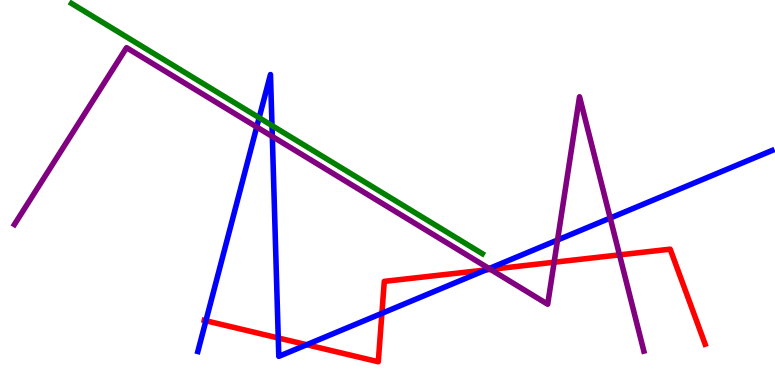[{'lines': ['blue', 'red'], 'intersections': [{'x': 2.66, 'y': 1.67}, {'x': 3.59, 'y': 1.22}, {'x': 3.96, 'y': 1.05}, {'x': 4.93, 'y': 1.86}, {'x': 6.27, 'y': 2.99}]}, {'lines': ['green', 'red'], 'intersections': []}, {'lines': ['purple', 'red'], 'intersections': [{'x': 6.33, 'y': 3.0}, {'x': 7.15, 'y': 3.19}, {'x': 7.99, 'y': 3.38}]}, {'lines': ['blue', 'green'], 'intersections': [{'x': 3.34, 'y': 6.94}, {'x': 3.51, 'y': 6.74}]}, {'lines': ['blue', 'purple'], 'intersections': [{'x': 3.31, 'y': 6.7}, {'x': 3.51, 'y': 6.45}, {'x': 6.31, 'y': 3.02}, {'x': 7.19, 'y': 3.77}, {'x': 7.87, 'y': 4.34}]}, {'lines': ['green', 'purple'], 'intersections': []}]